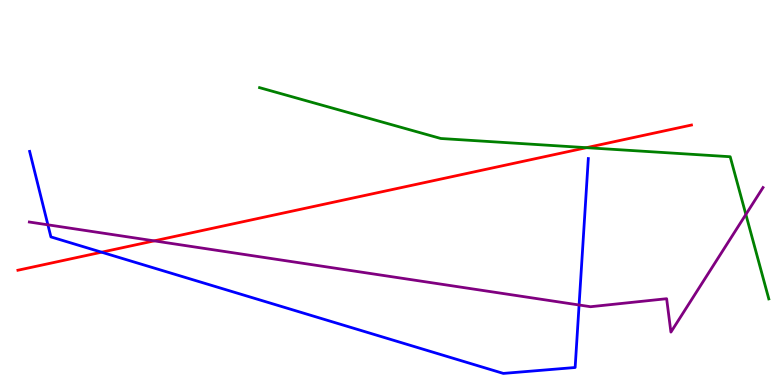[{'lines': ['blue', 'red'], 'intersections': [{'x': 1.31, 'y': 3.45}]}, {'lines': ['green', 'red'], 'intersections': [{'x': 7.57, 'y': 6.16}]}, {'lines': ['purple', 'red'], 'intersections': [{'x': 1.99, 'y': 3.74}]}, {'lines': ['blue', 'green'], 'intersections': []}, {'lines': ['blue', 'purple'], 'intersections': [{'x': 0.618, 'y': 4.16}, {'x': 7.47, 'y': 2.08}]}, {'lines': ['green', 'purple'], 'intersections': [{'x': 9.62, 'y': 4.43}]}]